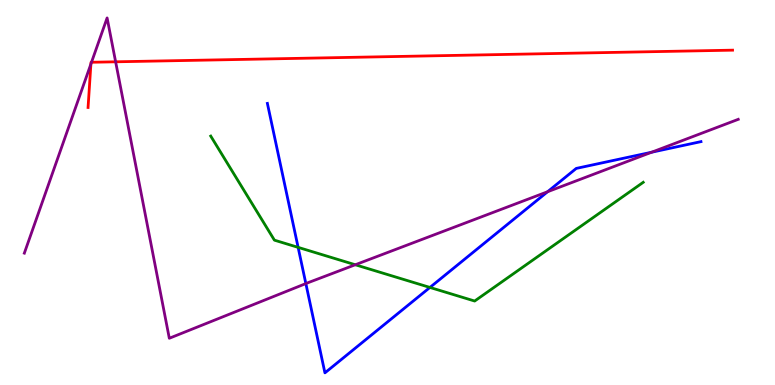[{'lines': ['blue', 'red'], 'intersections': []}, {'lines': ['green', 'red'], 'intersections': []}, {'lines': ['purple', 'red'], 'intersections': [{'x': 1.17, 'y': 8.34}, {'x': 1.18, 'y': 8.38}, {'x': 1.49, 'y': 8.39}]}, {'lines': ['blue', 'green'], 'intersections': [{'x': 3.85, 'y': 3.57}, {'x': 5.55, 'y': 2.53}]}, {'lines': ['blue', 'purple'], 'intersections': [{'x': 3.95, 'y': 2.63}, {'x': 7.07, 'y': 5.02}, {'x': 8.41, 'y': 6.05}]}, {'lines': ['green', 'purple'], 'intersections': [{'x': 4.58, 'y': 3.12}]}]